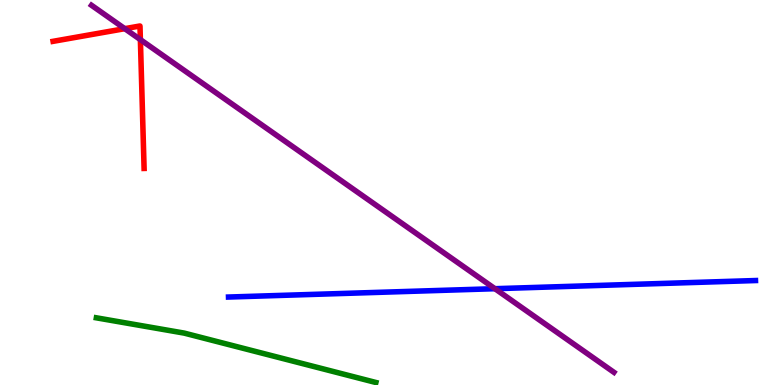[{'lines': ['blue', 'red'], 'intersections': []}, {'lines': ['green', 'red'], 'intersections': []}, {'lines': ['purple', 'red'], 'intersections': [{'x': 1.61, 'y': 9.26}, {'x': 1.81, 'y': 8.97}]}, {'lines': ['blue', 'green'], 'intersections': []}, {'lines': ['blue', 'purple'], 'intersections': [{'x': 6.39, 'y': 2.5}]}, {'lines': ['green', 'purple'], 'intersections': []}]